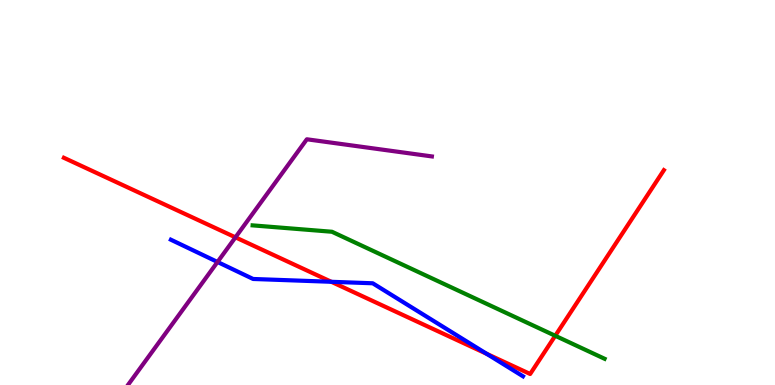[{'lines': ['blue', 'red'], 'intersections': [{'x': 4.28, 'y': 2.68}, {'x': 6.28, 'y': 0.809}]}, {'lines': ['green', 'red'], 'intersections': [{'x': 7.16, 'y': 1.28}]}, {'lines': ['purple', 'red'], 'intersections': [{'x': 3.04, 'y': 3.84}]}, {'lines': ['blue', 'green'], 'intersections': []}, {'lines': ['blue', 'purple'], 'intersections': [{'x': 2.81, 'y': 3.2}]}, {'lines': ['green', 'purple'], 'intersections': []}]